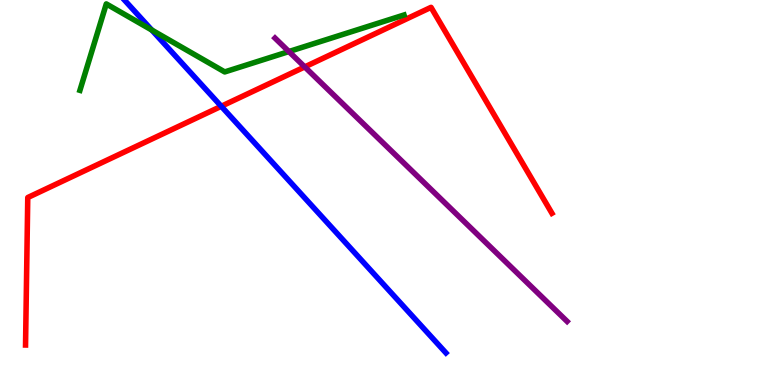[{'lines': ['blue', 'red'], 'intersections': [{'x': 2.85, 'y': 7.24}]}, {'lines': ['green', 'red'], 'intersections': []}, {'lines': ['purple', 'red'], 'intersections': [{'x': 3.93, 'y': 8.26}]}, {'lines': ['blue', 'green'], 'intersections': [{'x': 1.96, 'y': 9.22}]}, {'lines': ['blue', 'purple'], 'intersections': []}, {'lines': ['green', 'purple'], 'intersections': [{'x': 3.73, 'y': 8.66}]}]